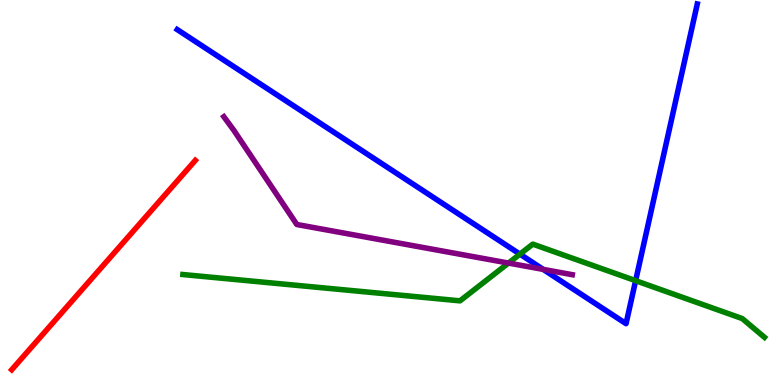[{'lines': ['blue', 'red'], 'intersections': []}, {'lines': ['green', 'red'], 'intersections': []}, {'lines': ['purple', 'red'], 'intersections': []}, {'lines': ['blue', 'green'], 'intersections': [{'x': 6.71, 'y': 3.4}, {'x': 8.2, 'y': 2.71}]}, {'lines': ['blue', 'purple'], 'intersections': [{'x': 7.01, 'y': 3.0}]}, {'lines': ['green', 'purple'], 'intersections': [{'x': 6.56, 'y': 3.17}]}]